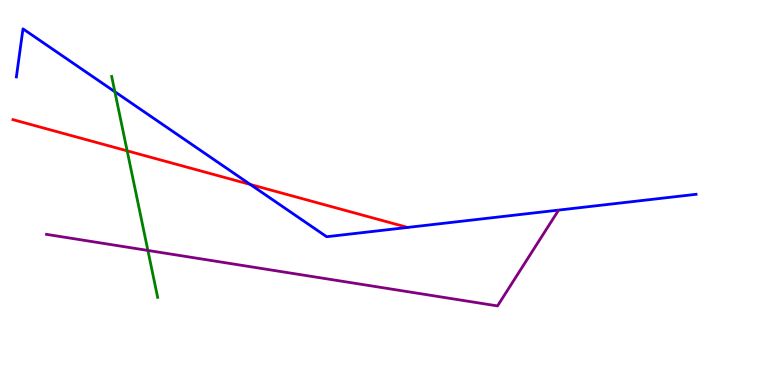[{'lines': ['blue', 'red'], 'intersections': [{'x': 3.23, 'y': 5.21}]}, {'lines': ['green', 'red'], 'intersections': [{'x': 1.64, 'y': 6.08}]}, {'lines': ['purple', 'red'], 'intersections': []}, {'lines': ['blue', 'green'], 'intersections': [{'x': 1.48, 'y': 7.62}]}, {'lines': ['blue', 'purple'], 'intersections': []}, {'lines': ['green', 'purple'], 'intersections': [{'x': 1.91, 'y': 3.49}]}]